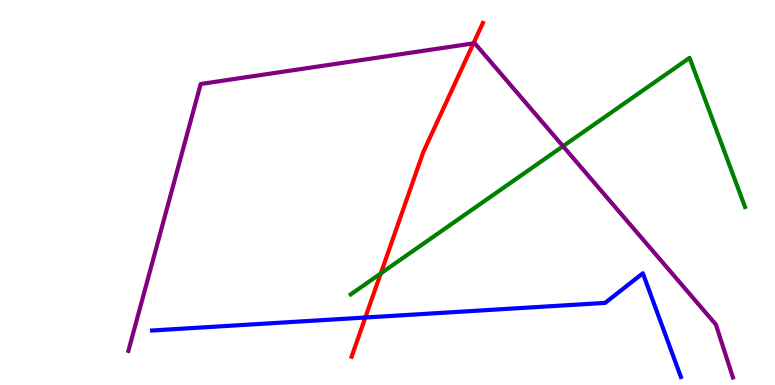[{'lines': ['blue', 'red'], 'intersections': [{'x': 4.71, 'y': 1.75}]}, {'lines': ['green', 'red'], 'intersections': [{'x': 4.91, 'y': 2.9}]}, {'lines': ['purple', 'red'], 'intersections': [{'x': 6.11, 'y': 8.87}]}, {'lines': ['blue', 'green'], 'intersections': []}, {'lines': ['blue', 'purple'], 'intersections': []}, {'lines': ['green', 'purple'], 'intersections': [{'x': 7.26, 'y': 6.2}]}]